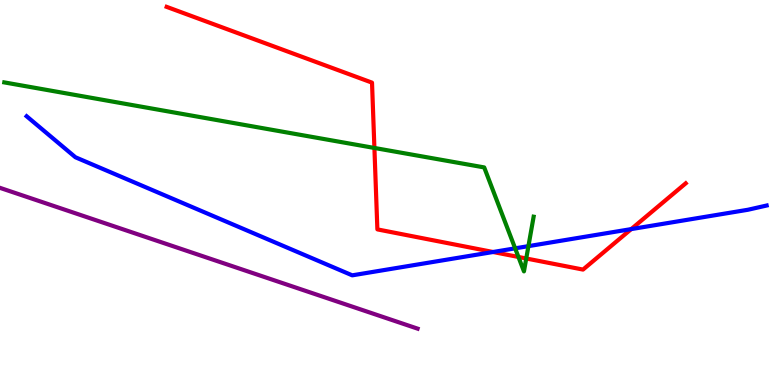[{'lines': ['blue', 'red'], 'intersections': [{'x': 6.36, 'y': 3.45}, {'x': 8.14, 'y': 4.05}]}, {'lines': ['green', 'red'], 'intersections': [{'x': 4.83, 'y': 6.16}, {'x': 6.69, 'y': 3.33}, {'x': 6.79, 'y': 3.29}]}, {'lines': ['purple', 'red'], 'intersections': []}, {'lines': ['blue', 'green'], 'intersections': [{'x': 6.65, 'y': 3.55}, {'x': 6.82, 'y': 3.61}]}, {'lines': ['blue', 'purple'], 'intersections': []}, {'lines': ['green', 'purple'], 'intersections': []}]